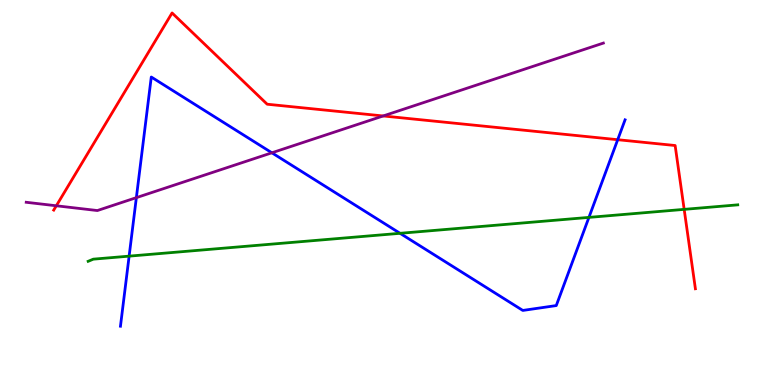[{'lines': ['blue', 'red'], 'intersections': [{'x': 7.97, 'y': 6.37}]}, {'lines': ['green', 'red'], 'intersections': [{'x': 8.83, 'y': 4.56}]}, {'lines': ['purple', 'red'], 'intersections': [{'x': 0.727, 'y': 4.66}, {'x': 4.94, 'y': 6.99}]}, {'lines': ['blue', 'green'], 'intersections': [{'x': 1.67, 'y': 3.35}, {'x': 5.16, 'y': 3.94}, {'x': 7.6, 'y': 4.35}]}, {'lines': ['blue', 'purple'], 'intersections': [{'x': 1.76, 'y': 4.87}, {'x': 3.51, 'y': 6.03}]}, {'lines': ['green', 'purple'], 'intersections': []}]